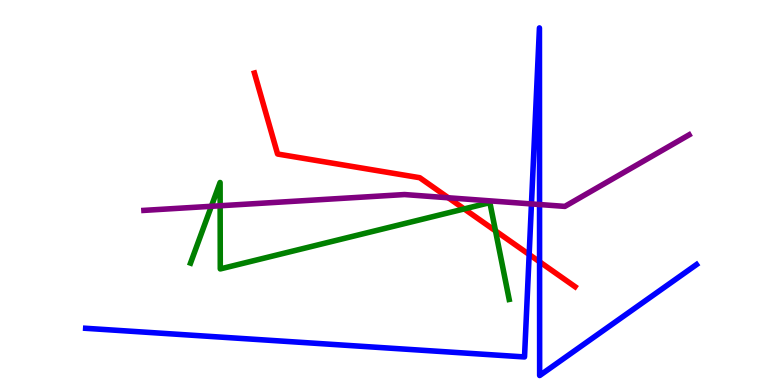[{'lines': ['blue', 'red'], 'intersections': [{'x': 6.83, 'y': 3.39}, {'x': 6.96, 'y': 3.2}]}, {'lines': ['green', 'red'], 'intersections': [{'x': 5.99, 'y': 4.57}, {'x': 6.39, 'y': 4.0}]}, {'lines': ['purple', 'red'], 'intersections': [{'x': 5.79, 'y': 4.86}]}, {'lines': ['blue', 'green'], 'intersections': []}, {'lines': ['blue', 'purple'], 'intersections': [{'x': 6.86, 'y': 4.7}, {'x': 6.96, 'y': 4.69}]}, {'lines': ['green', 'purple'], 'intersections': [{'x': 2.73, 'y': 4.64}, {'x': 2.84, 'y': 4.66}]}]